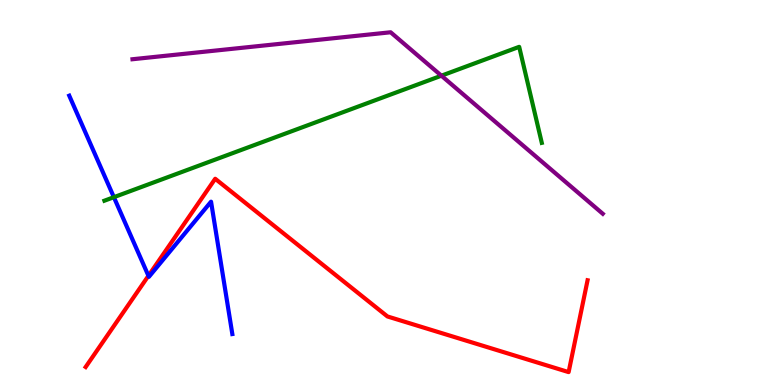[{'lines': ['blue', 'red'], 'intersections': [{'x': 1.92, 'y': 2.84}]}, {'lines': ['green', 'red'], 'intersections': []}, {'lines': ['purple', 'red'], 'intersections': []}, {'lines': ['blue', 'green'], 'intersections': [{'x': 1.47, 'y': 4.88}]}, {'lines': ['blue', 'purple'], 'intersections': []}, {'lines': ['green', 'purple'], 'intersections': [{'x': 5.7, 'y': 8.03}]}]